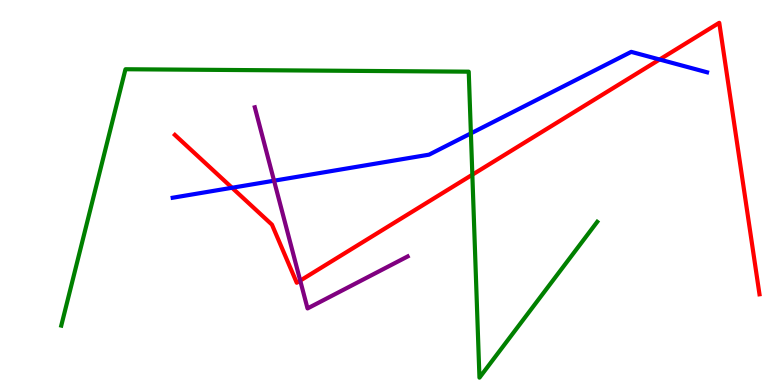[{'lines': ['blue', 'red'], 'intersections': [{'x': 2.99, 'y': 5.12}, {'x': 8.51, 'y': 8.45}]}, {'lines': ['green', 'red'], 'intersections': [{'x': 6.09, 'y': 5.46}]}, {'lines': ['purple', 'red'], 'intersections': [{'x': 3.87, 'y': 2.71}]}, {'lines': ['blue', 'green'], 'intersections': [{'x': 6.08, 'y': 6.54}]}, {'lines': ['blue', 'purple'], 'intersections': [{'x': 3.54, 'y': 5.31}]}, {'lines': ['green', 'purple'], 'intersections': []}]